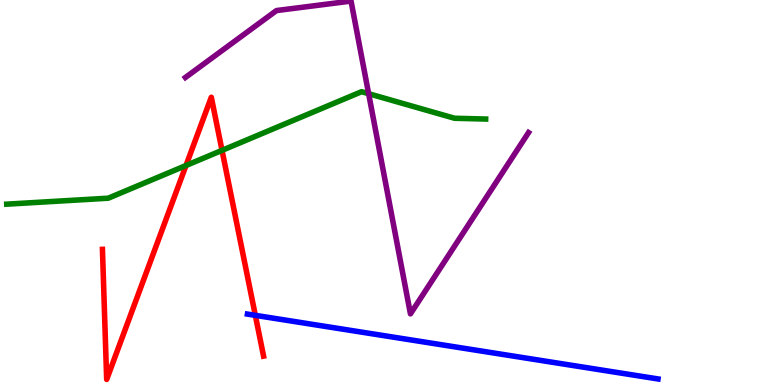[{'lines': ['blue', 'red'], 'intersections': [{'x': 3.29, 'y': 1.81}]}, {'lines': ['green', 'red'], 'intersections': [{'x': 2.4, 'y': 5.7}, {'x': 2.86, 'y': 6.09}]}, {'lines': ['purple', 'red'], 'intersections': []}, {'lines': ['blue', 'green'], 'intersections': []}, {'lines': ['blue', 'purple'], 'intersections': []}, {'lines': ['green', 'purple'], 'intersections': [{'x': 4.76, 'y': 7.57}]}]